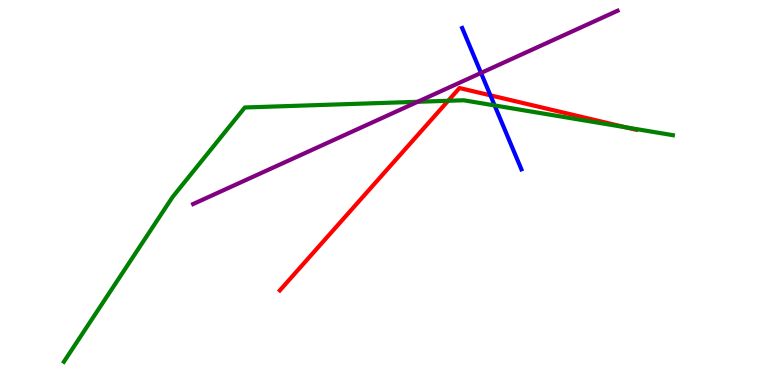[{'lines': ['blue', 'red'], 'intersections': [{'x': 6.33, 'y': 7.52}]}, {'lines': ['green', 'red'], 'intersections': [{'x': 5.78, 'y': 7.38}, {'x': 8.08, 'y': 6.69}]}, {'lines': ['purple', 'red'], 'intersections': []}, {'lines': ['blue', 'green'], 'intersections': [{'x': 6.38, 'y': 7.26}]}, {'lines': ['blue', 'purple'], 'intersections': [{'x': 6.21, 'y': 8.11}]}, {'lines': ['green', 'purple'], 'intersections': [{'x': 5.39, 'y': 7.36}]}]